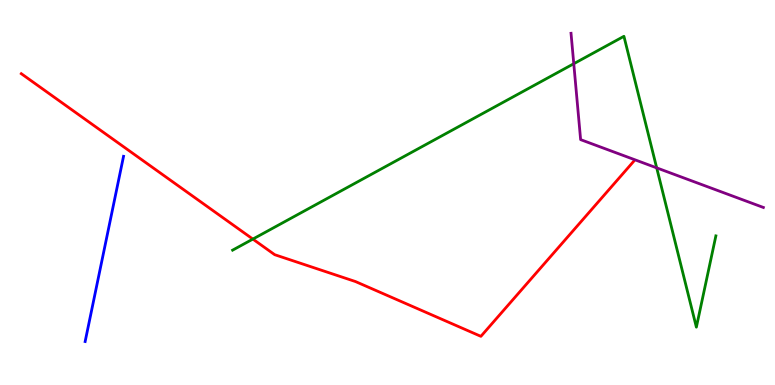[{'lines': ['blue', 'red'], 'intersections': []}, {'lines': ['green', 'red'], 'intersections': [{'x': 3.26, 'y': 3.79}]}, {'lines': ['purple', 'red'], 'intersections': []}, {'lines': ['blue', 'green'], 'intersections': []}, {'lines': ['blue', 'purple'], 'intersections': []}, {'lines': ['green', 'purple'], 'intersections': [{'x': 7.4, 'y': 8.34}, {'x': 8.47, 'y': 5.64}]}]